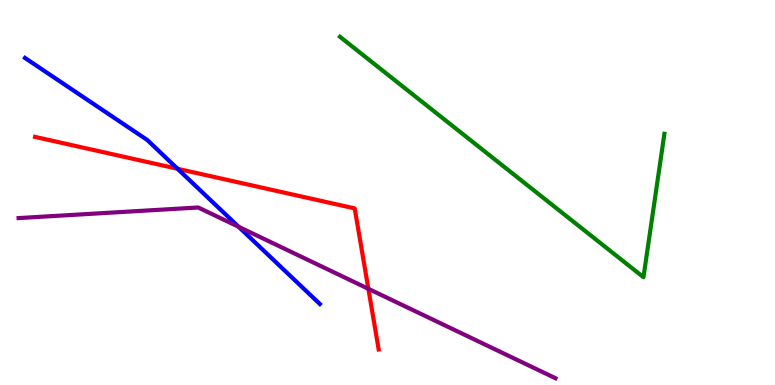[{'lines': ['blue', 'red'], 'intersections': [{'x': 2.29, 'y': 5.62}]}, {'lines': ['green', 'red'], 'intersections': []}, {'lines': ['purple', 'red'], 'intersections': [{'x': 4.75, 'y': 2.5}]}, {'lines': ['blue', 'green'], 'intersections': []}, {'lines': ['blue', 'purple'], 'intersections': [{'x': 3.08, 'y': 4.11}]}, {'lines': ['green', 'purple'], 'intersections': []}]